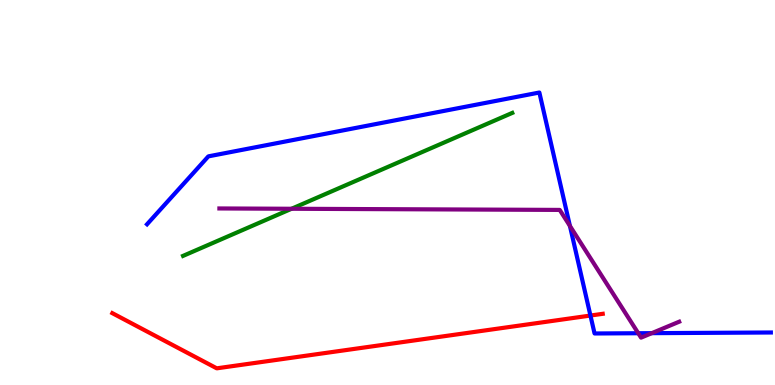[{'lines': ['blue', 'red'], 'intersections': [{'x': 7.62, 'y': 1.8}]}, {'lines': ['green', 'red'], 'intersections': []}, {'lines': ['purple', 'red'], 'intersections': []}, {'lines': ['blue', 'green'], 'intersections': []}, {'lines': ['blue', 'purple'], 'intersections': [{'x': 7.35, 'y': 4.13}, {'x': 8.24, 'y': 1.34}, {'x': 8.41, 'y': 1.35}]}, {'lines': ['green', 'purple'], 'intersections': [{'x': 3.76, 'y': 4.58}]}]